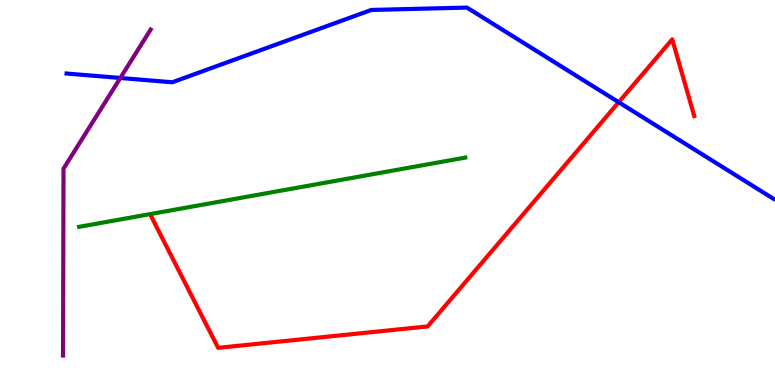[{'lines': ['blue', 'red'], 'intersections': [{'x': 7.98, 'y': 7.34}]}, {'lines': ['green', 'red'], 'intersections': []}, {'lines': ['purple', 'red'], 'intersections': []}, {'lines': ['blue', 'green'], 'intersections': []}, {'lines': ['blue', 'purple'], 'intersections': [{'x': 1.55, 'y': 7.97}]}, {'lines': ['green', 'purple'], 'intersections': []}]